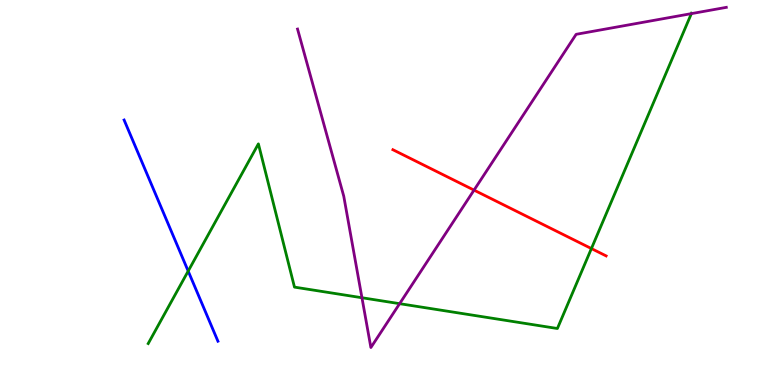[{'lines': ['blue', 'red'], 'intersections': []}, {'lines': ['green', 'red'], 'intersections': [{'x': 7.63, 'y': 3.54}]}, {'lines': ['purple', 'red'], 'intersections': [{'x': 6.12, 'y': 5.06}]}, {'lines': ['blue', 'green'], 'intersections': [{'x': 2.43, 'y': 2.96}]}, {'lines': ['blue', 'purple'], 'intersections': []}, {'lines': ['green', 'purple'], 'intersections': [{'x': 4.67, 'y': 2.27}, {'x': 5.16, 'y': 2.11}, {'x': 8.92, 'y': 9.65}]}]